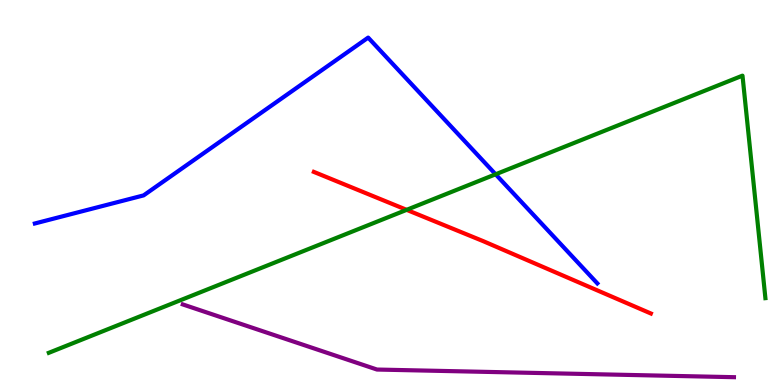[{'lines': ['blue', 'red'], 'intersections': []}, {'lines': ['green', 'red'], 'intersections': [{'x': 5.25, 'y': 4.55}]}, {'lines': ['purple', 'red'], 'intersections': []}, {'lines': ['blue', 'green'], 'intersections': [{'x': 6.4, 'y': 5.47}]}, {'lines': ['blue', 'purple'], 'intersections': []}, {'lines': ['green', 'purple'], 'intersections': []}]